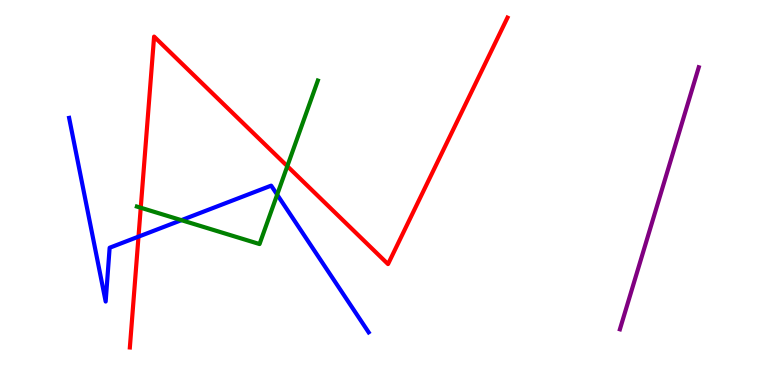[{'lines': ['blue', 'red'], 'intersections': [{'x': 1.79, 'y': 3.85}]}, {'lines': ['green', 'red'], 'intersections': [{'x': 1.82, 'y': 4.6}, {'x': 3.71, 'y': 5.68}]}, {'lines': ['purple', 'red'], 'intersections': []}, {'lines': ['blue', 'green'], 'intersections': [{'x': 2.34, 'y': 4.28}, {'x': 3.58, 'y': 4.94}]}, {'lines': ['blue', 'purple'], 'intersections': []}, {'lines': ['green', 'purple'], 'intersections': []}]